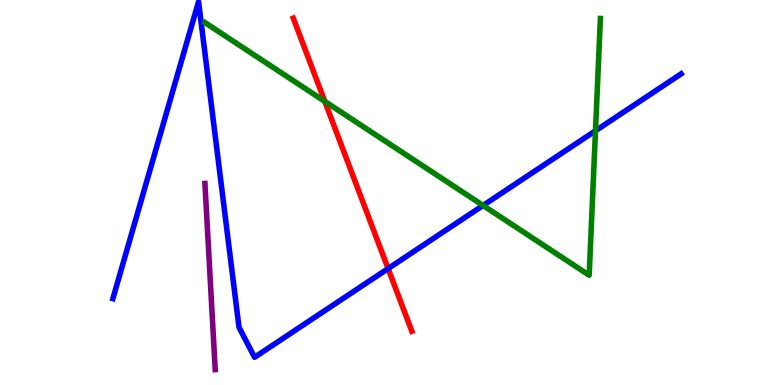[{'lines': ['blue', 'red'], 'intersections': [{'x': 5.01, 'y': 3.02}]}, {'lines': ['green', 'red'], 'intersections': [{'x': 4.19, 'y': 7.37}]}, {'lines': ['purple', 'red'], 'intersections': []}, {'lines': ['blue', 'green'], 'intersections': [{'x': 6.23, 'y': 4.66}, {'x': 7.68, 'y': 6.6}]}, {'lines': ['blue', 'purple'], 'intersections': []}, {'lines': ['green', 'purple'], 'intersections': []}]